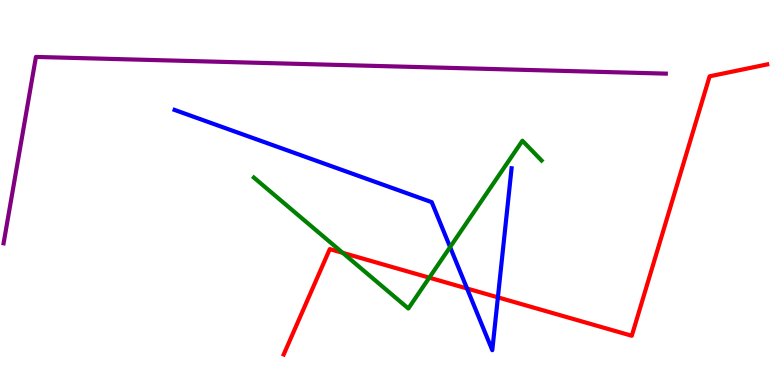[{'lines': ['blue', 'red'], 'intersections': [{'x': 6.03, 'y': 2.51}, {'x': 6.42, 'y': 2.28}]}, {'lines': ['green', 'red'], 'intersections': [{'x': 4.42, 'y': 3.43}, {'x': 5.54, 'y': 2.79}]}, {'lines': ['purple', 'red'], 'intersections': []}, {'lines': ['blue', 'green'], 'intersections': [{'x': 5.81, 'y': 3.58}]}, {'lines': ['blue', 'purple'], 'intersections': []}, {'lines': ['green', 'purple'], 'intersections': []}]